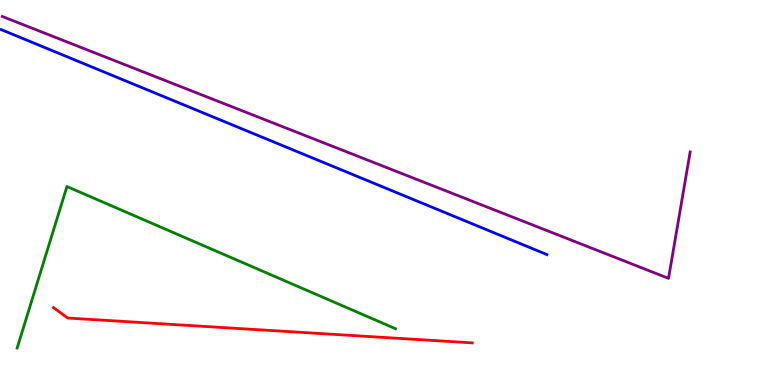[{'lines': ['blue', 'red'], 'intersections': []}, {'lines': ['green', 'red'], 'intersections': []}, {'lines': ['purple', 'red'], 'intersections': []}, {'lines': ['blue', 'green'], 'intersections': []}, {'lines': ['blue', 'purple'], 'intersections': []}, {'lines': ['green', 'purple'], 'intersections': []}]